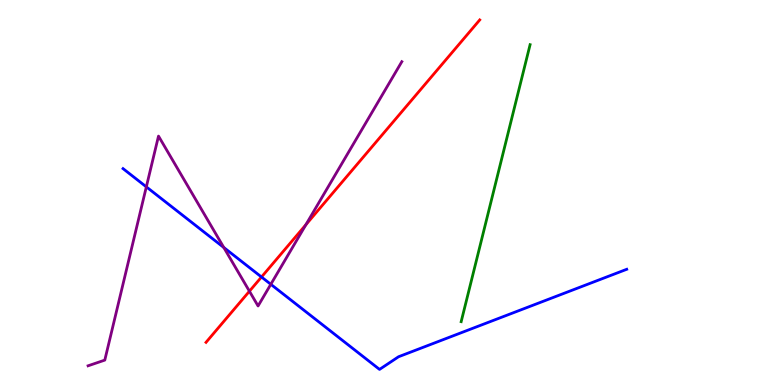[{'lines': ['blue', 'red'], 'intersections': [{'x': 3.37, 'y': 2.81}]}, {'lines': ['green', 'red'], 'intersections': []}, {'lines': ['purple', 'red'], 'intersections': [{'x': 3.22, 'y': 2.44}, {'x': 3.95, 'y': 4.16}]}, {'lines': ['blue', 'green'], 'intersections': []}, {'lines': ['blue', 'purple'], 'intersections': [{'x': 1.89, 'y': 5.15}, {'x': 2.89, 'y': 3.57}, {'x': 3.49, 'y': 2.62}]}, {'lines': ['green', 'purple'], 'intersections': []}]